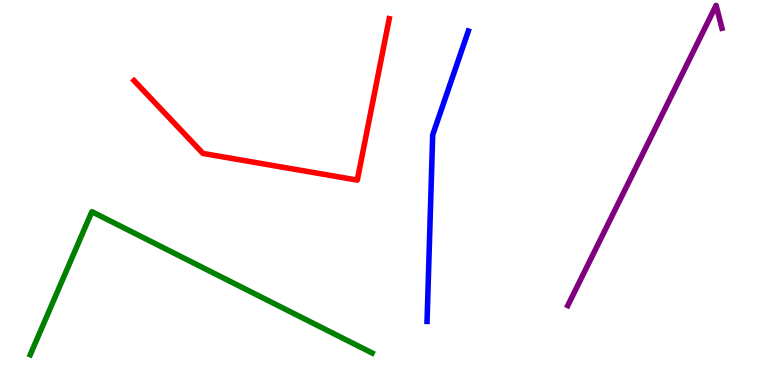[{'lines': ['blue', 'red'], 'intersections': []}, {'lines': ['green', 'red'], 'intersections': []}, {'lines': ['purple', 'red'], 'intersections': []}, {'lines': ['blue', 'green'], 'intersections': []}, {'lines': ['blue', 'purple'], 'intersections': []}, {'lines': ['green', 'purple'], 'intersections': []}]